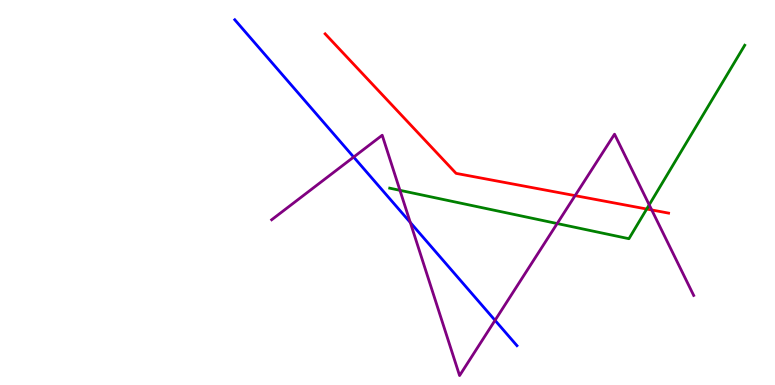[{'lines': ['blue', 'red'], 'intersections': []}, {'lines': ['green', 'red'], 'intersections': [{'x': 8.34, 'y': 4.57}]}, {'lines': ['purple', 'red'], 'intersections': [{'x': 7.42, 'y': 4.92}, {'x': 8.41, 'y': 4.55}]}, {'lines': ['blue', 'green'], 'intersections': []}, {'lines': ['blue', 'purple'], 'intersections': [{'x': 4.56, 'y': 5.92}, {'x': 5.29, 'y': 4.22}, {'x': 6.39, 'y': 1.68}]}, {'lines': ['green', 'purple'], 'intersections': [{'x': 5.16, 'y': 5.06}, {'x': 7.19, 'y': 4.19}, {'x': 8.38, 'y': 4.68}]}]